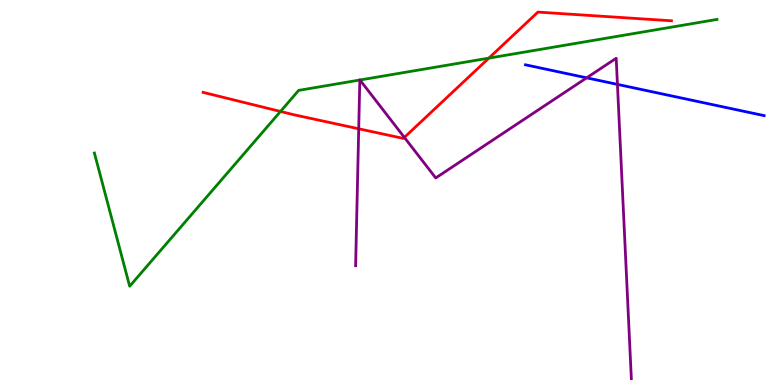[{'lines': ['blue', 'red'], 'intersections': []}, {'lines': ['green', 'red'], 'intersections': [{'x': 3.62, 'y': 7.1}, {'x': 6.31, 'y': 8.49}]}, {'lines': ['purple', 'red'], 'intersections': [{'x': 4.63, 'y': 6.66}, {'x': 5.22, 'y': 6.43}]}, {'lines': ['blue', 'green'], 'intersections': []}, {'lines': ['blue', 'purple'], 'intersections': [{'x': 7.57, 'y': 7.98}, {'x': 7.97, 'y': 7.81}]}, {'lines': ['green', 'purple'], 'intersections': [{'x': 4.64, 'y': 7.92}, {'x': 4.64, 'y': 7.92}]}]